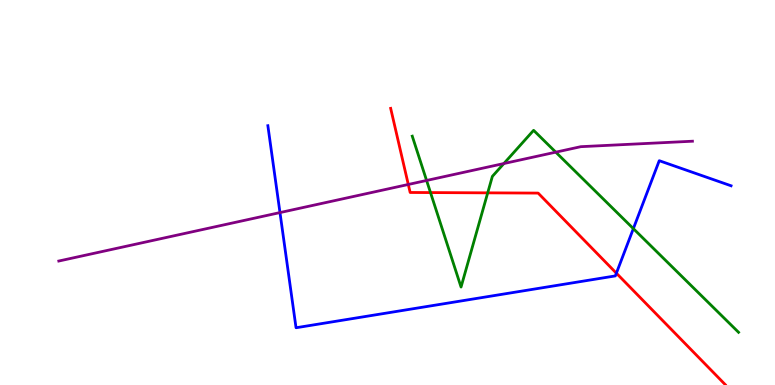[{'lines': ['blue', 'red'], 'intersections': [{'x': 7.95, 'y': 2.9}]}, {'lines': ['green', 'red'], 'intersections': [{'x': 5.55, 'y': 5.0}, {'x': 6.29, 'y': 4.99}]}, {'lines': ['purple', 'red'], 'intersections': [{'x': 5.27, 'y': 5.21}]}, {'lines': ['blue', 'green'], 'intersections': [{'x': 8.17, 'y': 4.06}]}, {'lines': ['blue', 'purple'], 'intersections': [{'x': 3.61, 'y': 4.48}]}, {'lines': ['green', 'purple'], 'intersections': [{'x': 5.5, 'y': 5.31}, {'x': 6.5, 'y': 5.75}, {'x': 7.17, 'y': 6.05}]}]